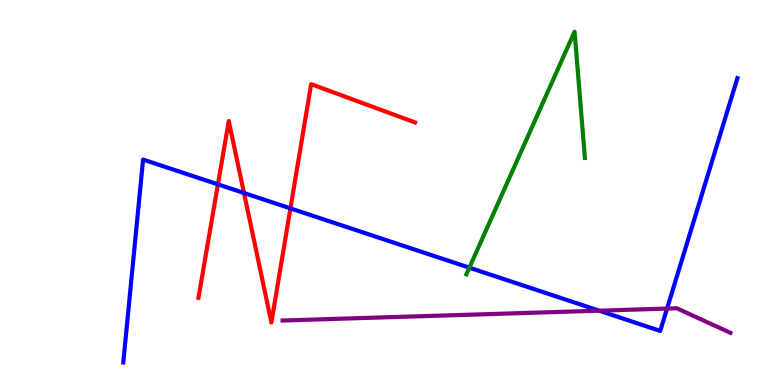[{'lines': ['blue', 'red'], 'intersections': [{'x': 2.81, 'y': 5.21}, {'x': 3.15, 'y': 4.99}, {'x': 3.75, 'y': 4.59}]}, {'lines': ['green', 'red'], 'intersections': []}, {'lines': ['purple', 'red'], 'intersections': []}, {'lines': ['blue', 'green'], 'intersections': [{'x': 6.06, 'y': 3.05}]}, {'lines': ['blue', 'purple'], 'intersections': [{'x': 7.73, 'y': 1.93}, {'x': 8.61, 'y': 1.99}]}, {'lines': ['green', 'purple'], 'intersections': []}]